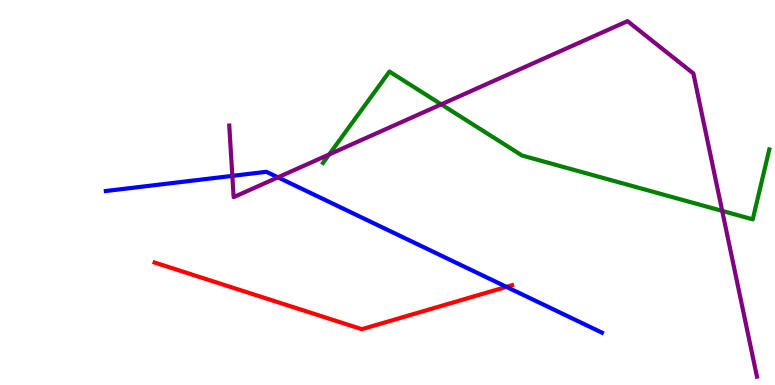[{'lines': ['blue', 'red'], 'intersections': [{'x': 6.53, 'y': 2.55}]}, {'lines': ['green', 'red'], 'intersections': []}, {'lines': ['purple', 'red'], 'intersections': []}, {'lines': ['blue', 'green'], 'intersections': []}, {'lines': ['blue', 'purple'], 'intersections': [{'x': 3.0, 'y': 5.43}, {'x': 3.59, 'y': 5.39}]}, {'lines': ['green', 'purple'], 'intersections': [{'x': 4.25, 'y': 5.99}, {'x': 5.69, 'y': 7.29}, {'x': 9.32, 'y': 4.52}]}]